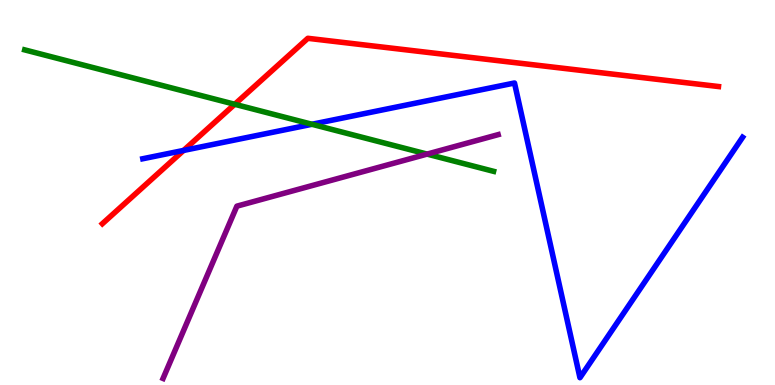[{'lines': ['blue', 'red'], 'intersections': [{'x': 2.37, 'y': 6.09}]}, {'lines': ['green', 'red'], 'intersections': [{'x': 3.03, 'y': 7.29}]}, {'lines': ['purple', 'red'], 'intersections': []}, {'lines': ['blue', 'green'], 'intersections': [{'x': 4.02, 'y': 6.77}]}, {'lines': ['blue', 'purple'], 'intersections': []}, {'lines': ['green', 'purple'], 'intersections': [{'x': 5.51, 'y': 6.0}]}]